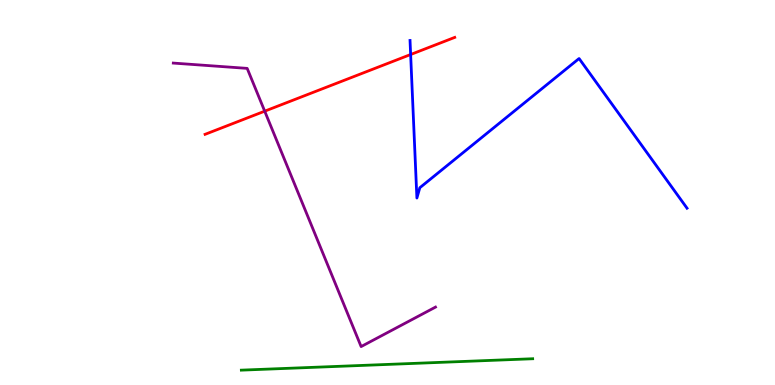[{'lines': ['blue', 'red'], 'intersections': [{'x': 5.3, 'y': 8.58}]}, {'lines': ['green', 'red'], 'intersections': []}, {'lines': ['purple', 'red'], 'intersections': [{'x': 3.42, 'y': 7.11}]}, {'lines': ['blue', 'green'], 'intersections': []}, {'lines': ['blue', 'purple'], 'intersections': []}, {'lines': ['green', 'purple'], 'intersections': []}]